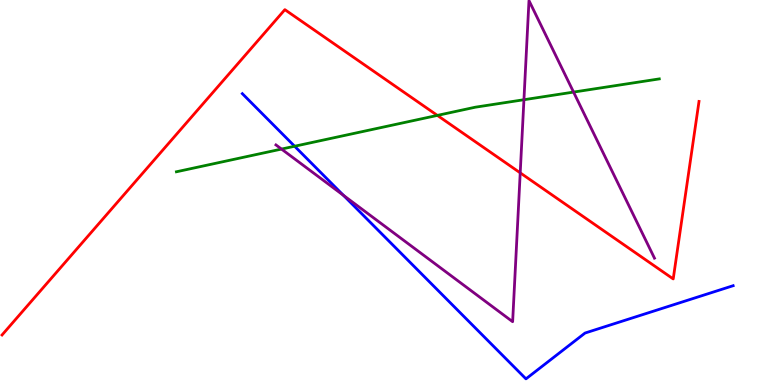[{'lines': ['blue', 'red'], 'intersections': []}, {'lines': ['green', 'red'], 'intersections': [{'x': 5.64, 'y': 7.0}]}, {'lines': ['purple', 'red'], 'intersections': [{'x': 6.71, 'y': 5.51}]}, {'lines': ['blue', 'green'], 'intersections': [{'x': 3.8, 'y': 6.2}]}, {'lines': ['blue', 'purple'], 'intersections': [{'x': 4.43, 'y': 4.93}]}, {'lines': ['green', 'purple'], 'intersections': [{'x': 3.63, 'y': 6.13}, {'x': 6.76, 'y': 7.41}, {'x': 7.4, 'y': 7.61}]}]